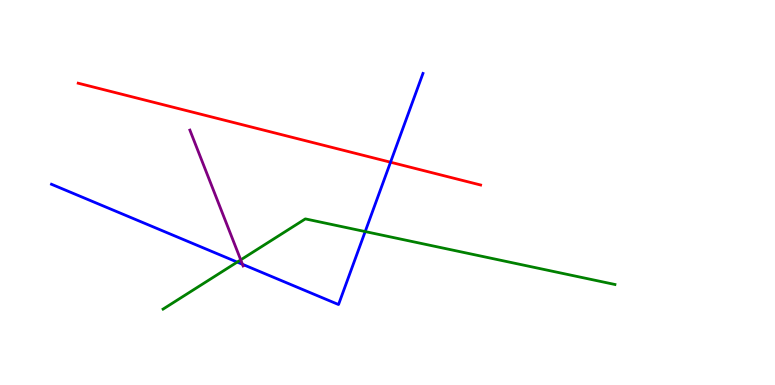[{'lines': ['blue', 'red'], 'intersections': [{'x': 5.04, 'y': 5.79}]}, {'lines': ['green', 'red'], 'intersections': []}, {'lines': ['purple', 'red'], 'intersections': []}, {'lines': ['blue', 'green'], 'intersections': [{'x': 3.06, 'y': 3.19}, {'x': 4.71, 'y': 3.99}]}, {'lines': ['blue', 'purple'], 'intersections': [{'x': 3.13, 'y': 3.14}]}, {'lines': ['green', 'purple'], 'intersections': [{'x': 3.11, 'y': 3.25}]}]